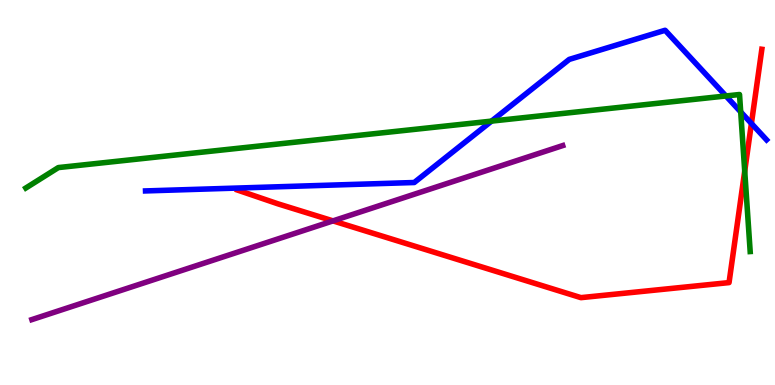[{'lines': ['blue', 'red'], 'intersections': [{'x': 9.7, 'y': 6.79}]}, {'lines': ['green', 'red'], 'intersections': [{'x': 9.61, 'y': 5.56}]}, {'lines': ['purple', 'red'], 'intersections': [{'x': 4.3, 'y': 4.26}]}, {'lines': ['blue', 'green'], 'intersections': [{'x': 6.34, 'y': 6.85}, {'x': 9.37, 'y': 7.51}, {'x': 9.56, 'y': 7.09}]}, {'lines': ['blue', 'purple'], 'intersections': []}, {'lines': ['green', 'purple'], 'intersections': []}]